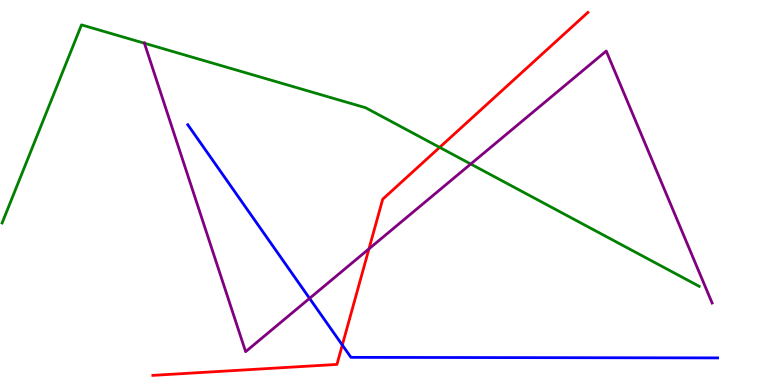[{'lines': ['blue', 'red'], 'intersections': [{'x': 4.42, 'y': 1.04}]}, {'lines': ['green', 'red'], 'intersections': [{'x': 5.67, 'y': 6.17}]}, {'lines': ['purple', 'red'], 'intersections': [{'x': 4.76, 'y': 3.54}]}, {'lines': ['blue', 'green'], 'intersections': []}, {'lines': ['blue', 'purple'], 'intersections': [{'x': 3.99, 'y': 2.25}]}, {'lines': ['green', 'purple'], 'intersections': [{'x': 1.86, 'y': 8.88}, {'x': 6.07, 'y': 5.74}]}]